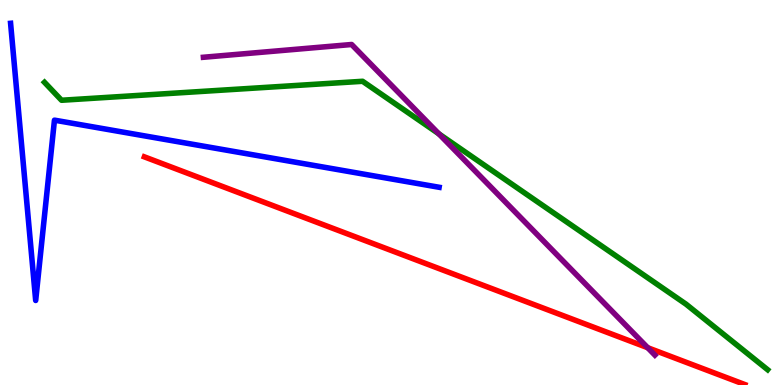[{'lines': ['blue', 'red'], 'intersections': []}, {'lines': ['green', 'red'], 'intersections': []}, {'lines': ['purple', 'red'], 'intersections': [{'x': 8.36, 'y': 0.969}]}, {'lines': ['blue', 'green'], 'intersections': []}, {'lines': ['blue', 'purple'], 'intersections': []}, {'lines': ['green', 'purple'], 'intersections': [{'x': 5.66, 'y': 6.52}]}]